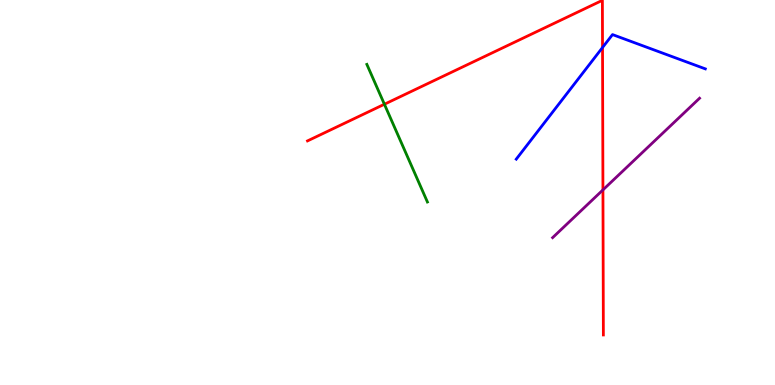[{'lines': ['blue', 'red'], 'intersections': [{'x': 7.77, 'y': 8.77}]}, {'lines': ['green', 'red'], 'intersections': [{'x': 4.96, 'y': 7.29}]}, {'lines': ['purple', 'red'], 'intersections': [{'x': 7.78, 'y': 5.07}]}, {'lines': ['blue', 'green'], 'intersections': []}, {'lines': ['blue', 'purple'], 'intersections': []}, {'lines': ['green', 'purple'], 'intersections': []}]